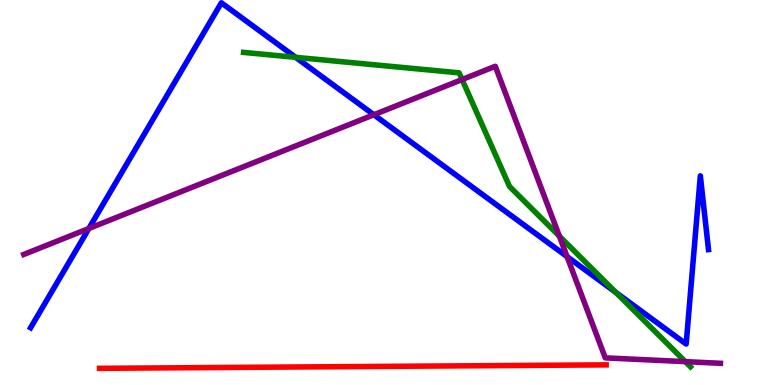[{'lines': ['blue', 'red'], 'intersections': []}, {'lines': ['green', 'red'], 'intersections': []}, {'lines': ['purple', 'red'], 'intersections': []}, {'lines': ['blue', 'green'], 'intersections': [{'x': 3.81, 'y': 8.51}, {'x': 7.95, 'y': 2.4}]}, {'lines': ['blue', 'purple'], 'intersections': [{'x': 1.15, 'y': 4.07}, {'x': 4.82, 'y': 7.02}, {'x': 7.32, 'y': 3.33}]}, {'lines': ['green', 'purple'], 'intersections': [{'x': 5.96, 'y': 7.93}, {'x': 7.22, 'y': 3.87}, {'x': 8.84, 'y': 0.607}]}]